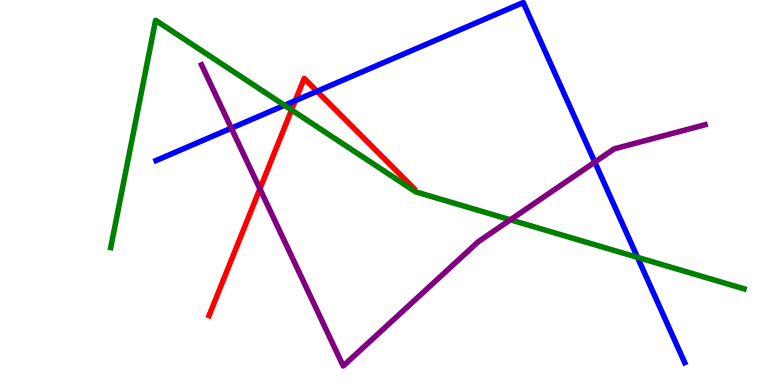[{'lines': ['blue', 'red'], 'intersections': [{'x': 3.81, 'y': 7.39}, {'x': 4.09, 'y': 7.63}]}, {'lines': ['green', 'red'], 'intersections': [{'x': 3.76, 'y': 7.14}]}, {'lines': ['purple', 'red'], 'intersections': [{'x': 3.35, 'y': 5.09}]}, {'lines': ['blue', 'green'], 'intersections': [{'x': 3.67, 'y': 7.26}, {'x': 8.23, 'y': 3.32}]}, {'lines': ['blue', 'purple'], 'intersections': [{'x': 2.99, 'y': 6.67}, {'x': 7.67, 'y': 5.79}]}, {'lines': ['green', 'purple'], 'intersections': [{'x': 6.59, 'y': 4.29}]}]